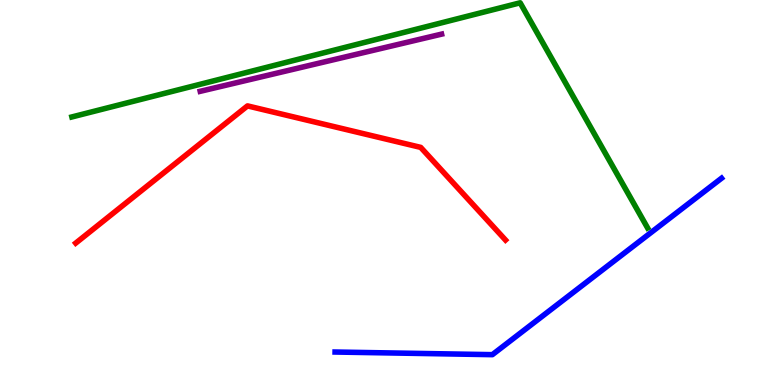[{'lines': ['blue', 'red'], 'intersections': []}, {'lines': ['green', 'red'], 'intersections': []}, {'lines': ['purple', 'red'], 'intersections': []}, {'lines': ['blue', 'green'], 'intersections': []}, {'lines': ['blue', 'purple'], 'intersections': []}, {'lines': ['green', 'purple'], 'intersections': []}]